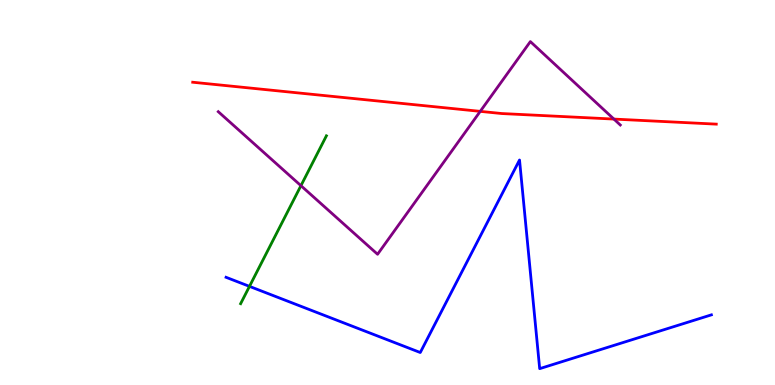[{'lines': ['blue', 'red'], 'intersections': []}, {'lines': ['green', 'red'], 'intersections': []}, {'lines': ['purple', 'red'], 'intersections': [{'x': 6.2, 'y': 7.11}, {'x': 7.92, 'y': 6.91}]}, {'lines': ['blue', 'green'], 'intersections': [{'x': 3.22, 'y': 2.56}]}, {'lines': ['blue', 'purple'], 'intersections': []}, {'lines': ['green', 'purple'], 'intersections': [{'x': 3.88, 'y': 5.18}]}]